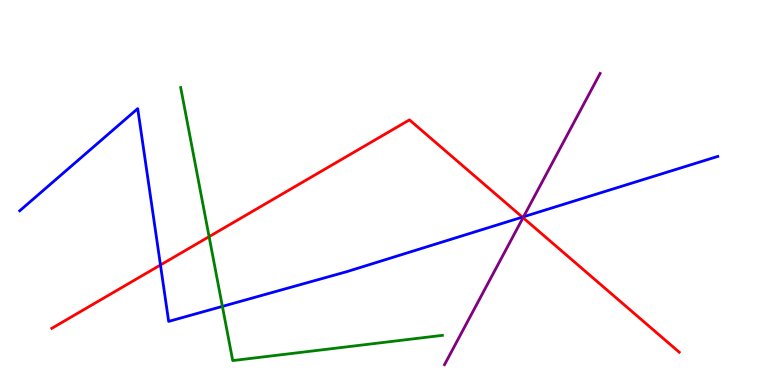[{'lines': ['blue', 'red'], 'intersections': [{'x': 2.07, 'y': 3.12}, {'x': 6.74, 'y': 4.36}]}, {'lines': ['green', 'red'], 'intersections': [{'x': 2.7, 'y': 3.85}]}, {'lines': ['purple', 'red'], 'intersections': [{'x': 6.75, 'y': 4.35}]}, {'lines': ['blue', 'green'], 'intersections': [{'x': 2.87, 'y': 2.04}]}, {'lines': ['blue', 'purple'], 'intersections': [{'x': 6.76, 'y': 4.37}]}, {'lines': ['green', 'purple'], 'intersections': []}]